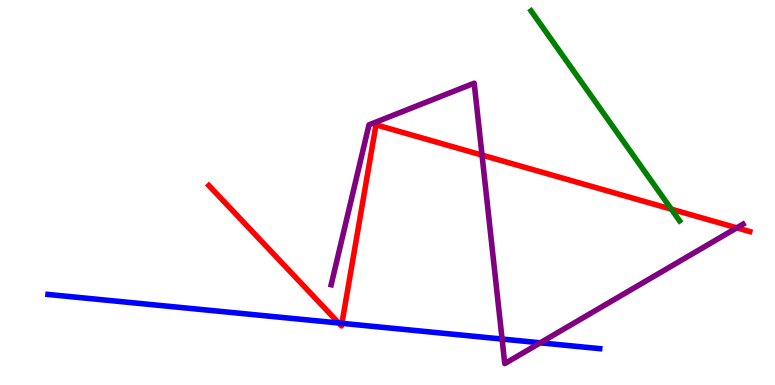[{'lines': ['blue', 'red'], 'intersections': [{'x': 4.37, 'y': 1.61}, {'x': 4.41, 'y': 1.6}]}, {'lines': ['green', 'red'], 'intersections': [{'x': 8.66, 'y': 4.57}]}, {'lines': ['purple', 'red'], 'intersections': [{'x': 6.22, 'y': 5.97}, {'x': 9.51, 'y': 4.08}]}, {'lines': ['blue', 'green'], 'intersections': []}, {'lines': ['blue', 'purple'], 'intersections': [{'x': 6.48, 'y': 1.19}, {'x': 6.97, 'y': 1.1}]}, {'lines': ['green', 'purple'], 'intersections': []}]